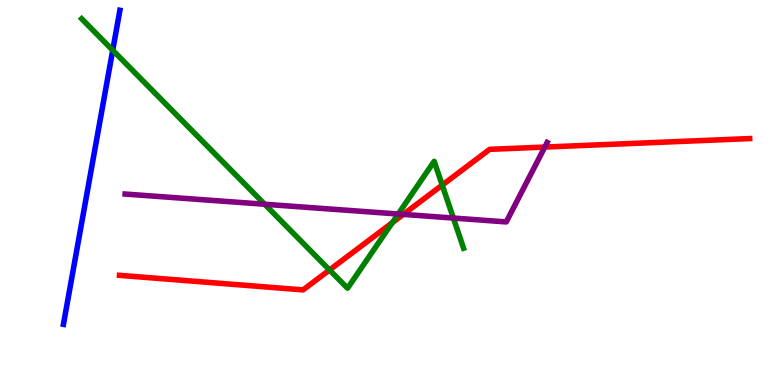[{'lines': ['blue', 'red'], 'intersections': []}, {'lines': ['green', 'red'], 'intersections': [{'x': 4.25, 'y': 2.99}, {'x': 5.06, 'y': 4.22}, {'x': 5.71, 'y': 5.19}]}, {'lines': ['purple', 'red'], 'intersections': [{'x': 5.2, 'y': 4.43}, {'x': 7.03, 'y': 6.18}]}, {'lines': ['blue', 'green'], 'intersections': [{'x': 1.45, 'y': 8.7}]}, {'lines': ['blue', 'purple'], 'intersections': []}, {'lines': ['green', 'purple'], 'intersections': [{'x': 3.42, 'y': 4.69}, {'x': 5.14, 'y': 4.44}, {'x': 5.85, 'y': 4.34}]}]